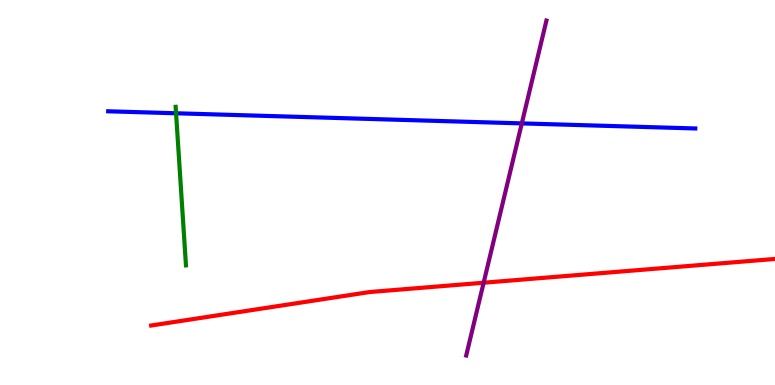[{'lines': ['blue', 'red'], 'intersections': []}, {'lines': ['green', 'red'], 'intersections': []}, {'lines': ['purple', 'red'], 'intersections': [{'x': 6.24, 'y': 2.66}]}, {'lines': ['blue', 'green'], 'intersections': [{'x': 2.27, 'y': 7.06}]}, {'lines': ['blue', 'purple'], 'intersections': [{'x': 6.73, 'y': 6.79}]}, {'lines': ['green', 'purple'], 'intersections': []}]